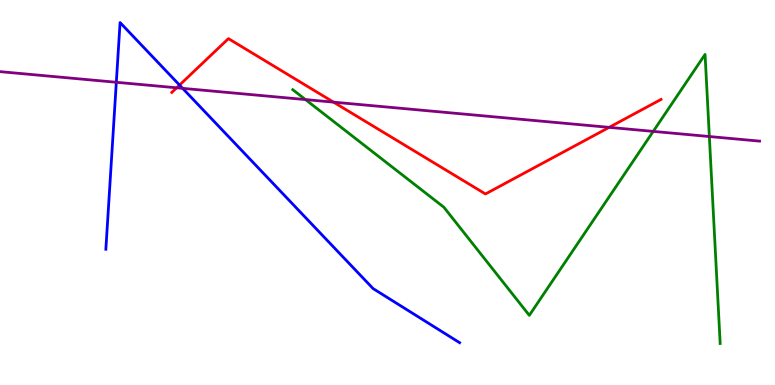[{'lines': ['blue', 'red'], 'intersections': [{'x': 2.32, 'y': 7.79}]}, {'lines': ['green', 'red'], 'intersections': []}, {'lines': ['purple', 'red'], 'intersections': [{'x': 2.28, 'y': 7.72}, {'x': 4.3, 'y': 7.35}, {'x': 7.86, 'y': 6.69}]}, {'lines': ['blue', 'green'], 'intersections': []}, {'lines': ['blue', 'purple'], 'intersections': [{'x': 1.5, 'y': 7.86}, {'x': 2.36, 'y': 7.71}]}, {'lines': ['green', 'purple'], 'intersections': [{'x': 3.94, 'y': 7.41}, {'x': 8.43, 'y': 6.59}, {'x': 9.15, 'y': 6.45}]}]